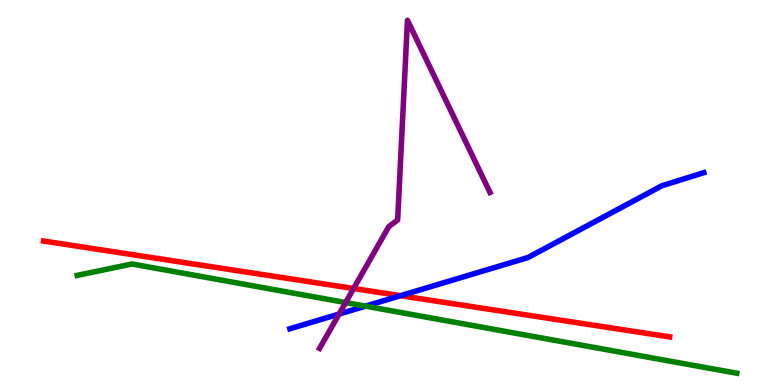[{'lines': ['blue', 'red'], 'intersections': [{'x': 5.17, 'y': 2.32}]}, {'lines': ['green', 'red'], 'intersections': []}, {'lines': ['purple', 'red'], 'intersections': [{'x': 4.56, 'y': 2.51}]}, {'lines': ['blue', 'green'], 'intersections': [{'x': 4.72, 'y': 2.05}]}, {'lines': ['blue', 'purple'], 'intersections': [{'x': 4.38, 'y': 1.84}]}, {'lines': ['green', 'purple'], 'intersections': [{'x': 4.46, 'y': 2.14}]}]